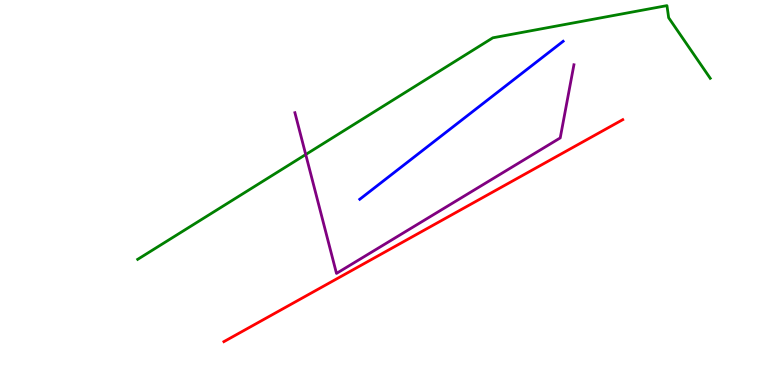[{'lines': ['blue', 'red'], 'intersections': []}, {'lines': ['green', 'red'], 'intersections': []}, {'lines': ['purple', 'red'], 'intersections': []}, {'lines': ['blue', 'green'], 'intersections': []}, {'lines': ['blue', 'purple'], 'intersections': []}, {'lines': ['green', 'purple'], 'intersections': [{'x': 3.94, 'y': 5.99}]}]